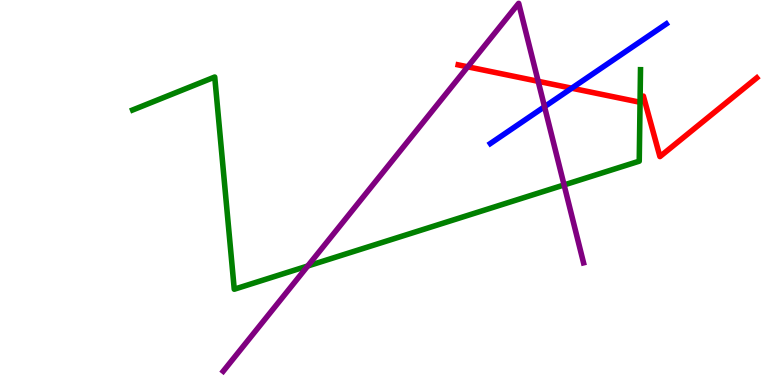[{'lines': ['blue', 'red'], 'intersections': [{'x': 7.38, 'y': 7.71}]}, {'lines': ['green', 'red'], 'intersections': [{'x': 8.26, 'y': 7.34}]}, {'lines': ['purple', 'red'], 'intersections': [{'x': 6.03, 'y': 8.26}, {'x': 6.94, 'y': 7.89}]}, {'lines': ['blue', 'green'], 'intersections': []}, {'lines': ['blue', 'purple'], 'intersections': [{'x': 7.03, 'y': 7.23}]}, {'lines': ['green', 'purple'], 'intersections': [{'x': 3.97, 'y': 3.09}, {'x': 7.28, 'y': 5.2}]}]